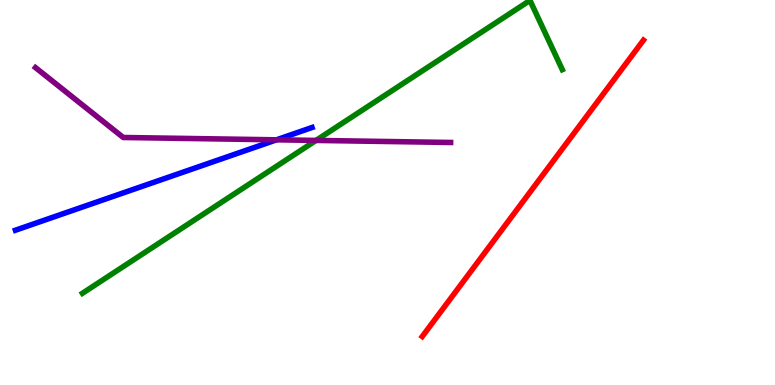[{'lines': ['blue', 'red'], 'intersections': []}, {'lines': ['green', 'red'], 'intersections': []}, {'lines': ['purple', 'red'], 'intersections': []}, {'lines': ['blue', 'green'], 'intersections': []}, {'lines': ['blue', 'purple'], 'intersections': [{'x': 3.57, 'y': 6.37}]}, {'lines': ['green', 'purple'], 'intersections': [{'x': 4.08, 'y': 6.35}]}]